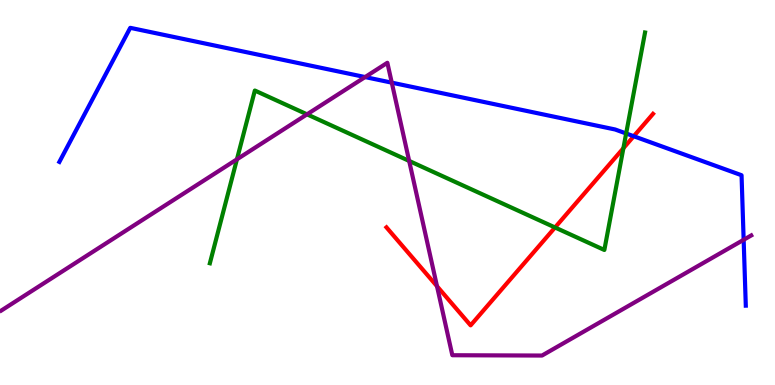[{'lines': ['blue', 'red'], 'intersections': [{'x': 8.18, 'y': 6.46}]}, {'lines': ['green', 'red'], 'intersections': [{'x': 7.16, 'y': 4.09}, {'x': 8.04, 'y': 6.15}]}, {'lines': ['purple', 'red'], 'intersections': [{'x': 5.64, 'y': 2.57}]}, {'lines': ['blue', 'green'], 'intersections': [{'x': 8.08, 'y': 6.53}]}, {'lines': ['blue', 'purple'], 'intersections': [{'x': 4.71, 'y': 8.0}, {'x': 5.06, 'y': 7.85}, {'x': 9.6, 'y': 3.77}]}, {'lines': ['green', 'purple'], 'intersections': [{'x': 3.06, 'y': 5.86}, {'x': 3.96, 'y': 7.03}, {'x': 5.28, 'y': 5.82}]}]